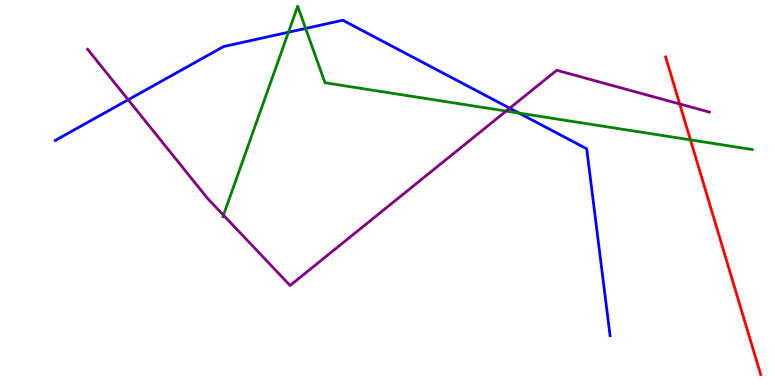[{'lines': ['blue', 'red'], 'intersections': []}, {'lines': ['green', 'red'], 'intersections': [{'x': 8.91, 'y': 6.37}]}, {'lines': ['purple', 'red'], 'intersections': [{'x': 8.77, 'y': 7.3}]}, {'lines': ['blue', 'green'], 'intersections': [{'x': 3.72, 'y': 9.16}, {'x': 3.94, 'y': 9.26}, {'x': 6.7, 'y': 7.06}]}, {'lines': ['blue', 'purple'], 'intersections': [{'x': 1.65, 'y': 7.41}, {'x': 6.58, 'y': 7.19}]}, {'lines': ['green', 'purple'], 'intersections': [{'x': 2.88, 'y': 4.41}, {'x': 6.53, 'y': 7.12}]}]